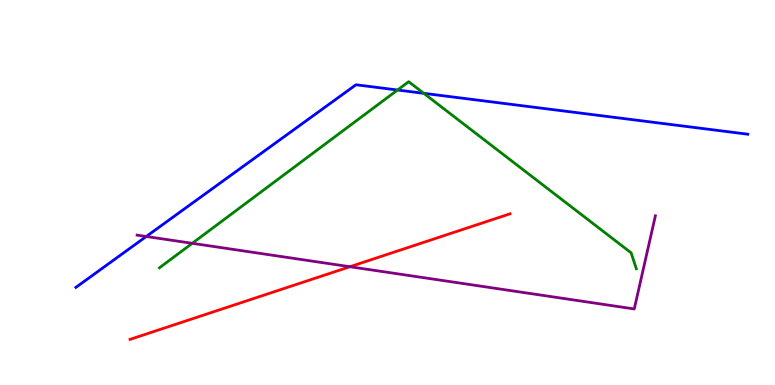[{'lines': ['blue', 'red'], 'intersections': []}, {'lines': ['green', 'red'], 'intersections': []}, {'lines': ['purple', 'red'], 'intersections': [{'x': 4.52, 'y': 3.07}]}, {'lines': ['blue', 'green'], 'intersections': [{'x': 5.13, 'y': 7.66}, {'x': 5.47, 'y': 7.58}]}, {'lines': ['blue', 'purple'], 'intersections': [{'x': 1.89, 'y': 3.86}]}, {'lines': ['green', 'purple'], 'intersections': [{'x': 2.48, 'y': 3.68}]}]